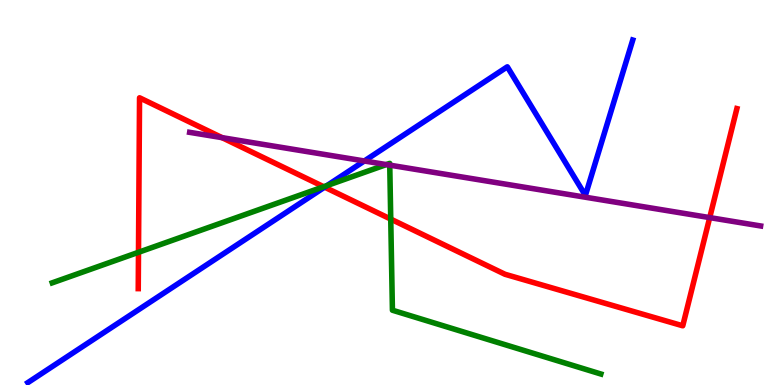[{'lines': ['blue', 'red'], 'intersections': [{'x': 4.19, 'y': 5.14}]}, {'lines': ['green', 'red'], 'intersections': [{'x': 1.79, 'y': 3.45}, {'x': 4.18, 'y': 5.15}, {'x': 5.04, 'y': 4.31}]}, {'lines': ['purple', 'red'], 'intersections': [{'x': 2.87, 'y': 6.42}, {'x': 9.16, 'y': 4.35}]}, {'lines': ['blue', 'green'], 'intersections': [{'x': 4.22, 'y': 5.18}]}, {'lines': ['blue', 'purple'], 'intersections': [{'x': 4.7, 'y': 5.82}]}, {'lines': ['green', 'purple'], 'intersections': [{'x': 4.98, 'y': 5.73}, {'x': 5.03, 'y': 5.71}]}]